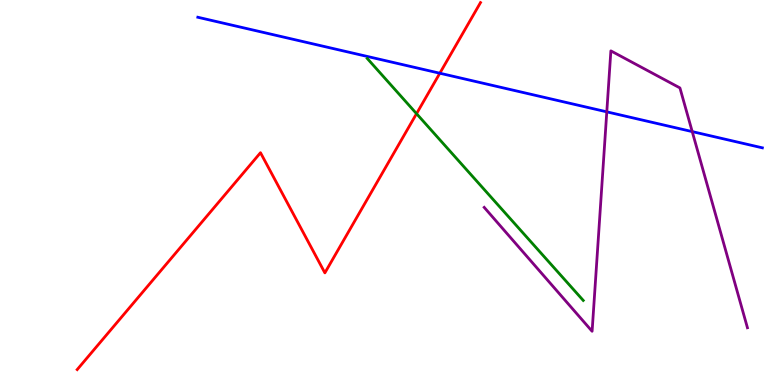[{'lines': ['blue', 'red'], 'intersections': [{'x': 5.68, 'y': 8.1}]}, {'lines': ['green', 'red'], 'intersections': [{'x': 5.37, 'y': 7.05}]}, {'lines': ['purple', 'red'], 'intersections': []}, {'lines': ['blue', 'green'], 'intersections': []}, {'lines': ['blue', 'purple'], 'intersections': [{'x': 7.83, 'y': 7.1}, {'x': 8.93, 'y': 6.58}]}, {'lines': ['green', 'purple'], 'intersections': []}]